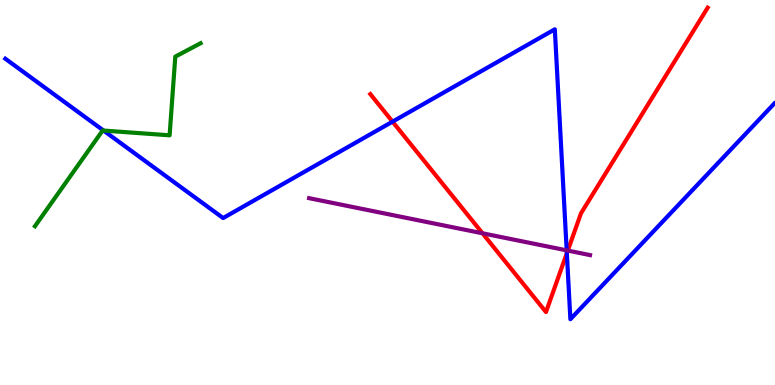[{'lines': ['blue', 'red'], 'intersections': [{'x': 5.06, 'y': 6.84}, {'x': 7.31, 'y': 3.42}]}, {'lines': ['green', 'red'], 'intersections': []}, {'lines': ['purple', 'red'], 'intersections': [{'x': 6.23, 'y': 3.94}, {'x': 7.33, 'y': 3.49}]}, {'lines': ['blue', 'green'], 'intersections': [{'x': 1.34, 'y': 6.61}]}, {'lines': ['blue', 'purple'], 'intersections': [{'x': 7.31, 'y': 3.5}]}, {'lines': ['green', 'purple'], 'intersections': []}]